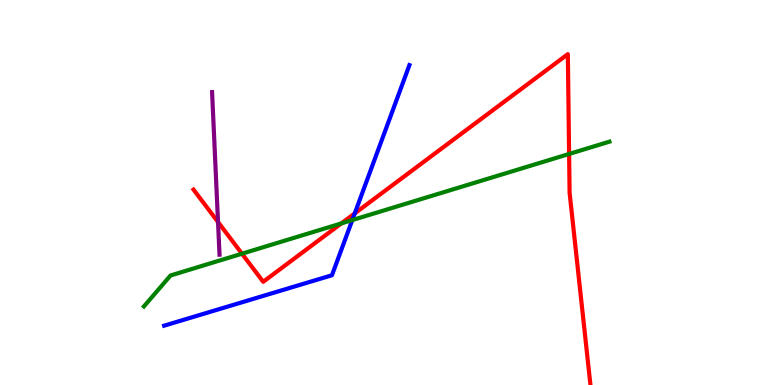[{'lines': ['blue', 'red'], 'intersections': [{'x': 4.58, 'y': 4.46}]}, {'lines': ['green', 'red'], 'intersections': [{'x': 3.12, 'y': 3.41}, {'x': 4.4, 'y': 4.2}, {'x': 7.34, 'y': 6.0}]}, {'lines': ['purple', 'red'], 'intersections': [{'x': 2.81, 'y': 4.23}]}, {'lines': ['blue', 'green'], 'intersections': [{'x': 4.55, 'y': 4.28}]}, {'lines': ['blue', 'purple'], 'intersections': []}, {'lines': ['green', 'purple'], 'intersections': []}]